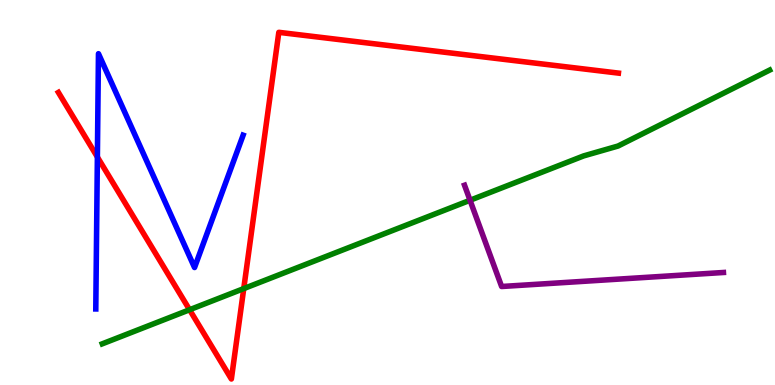[{'lines': ['blue', 'red'], 'intersections': [{'x': 1.26, 'y': 5.92}]}, {'lines': ['green', 'red'], 'intersections': [{'x': 2.45, 'y': 1.95}, {'x': 3.15, 'y': 2.5}]}, {'lines': ['purple', 'red'], 'intersections': []}, {'lines': ['blue', 'green'], 'intersections': []}, {'lines': ['blue', 'purple'], 'intersections': []}, {'lines': ['green', 'purple'], 'intersections': [{'x': 6.06, 'y': 4.8}]}]